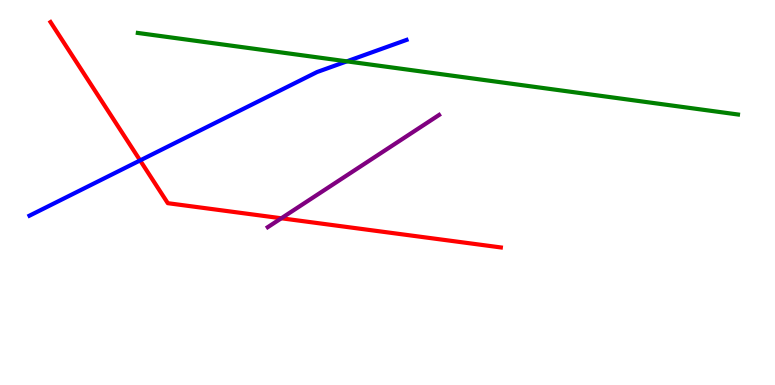[{'lines': ['blue', 'red'], 'intersections': [{'x': 1.81, 'y': 5.83}]}, {'lines': ['green', 'red'], 'intersections': []}, {'lines': ['purple', 'red'], 'intersections': [{'x': 3.63, 'y': 4.33}]}, {'lines': ['blue', 'green'], 'intersections': [{'x': 4.48, 'y': 8.41}]}, {'lines': ['blue', 'purple'], 'intersections': []}, {'lines': ['green', 'purple'], 'intersections': []}]